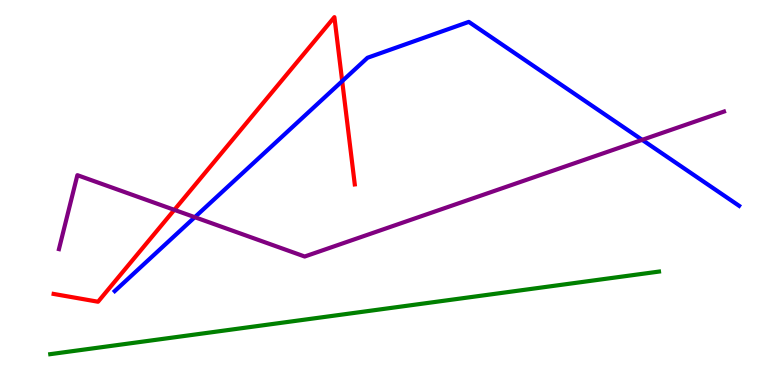[{'lines': ['blue', 'red'], 'intersections': [{'x': 4.42, 'y': 7.89}]}, {'lines': ['green', 'red'], 'intersections': []}, {'lines': ['purple', 'red'], 'intersections': [{'x': 2.25, 'y': 4.55}]}, {'lines': ['blue', 'green'], 'intersections': []}, {'lines': ['blue', 'purple'], 'intersections': [{'x': 2.51, 'y': 4.36}, {'x': 8.29, 'y': 6.37}]}, {'lines': ['green', 'purple'], 'intersections': []}]